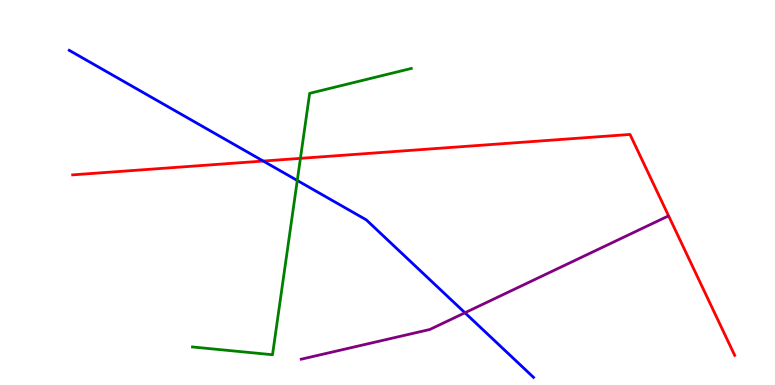[{'lines': ['blue', 'red'], 'intersections': [{'x': 3.4, 'y': 5.82}]}, {'lines': ['green', 'red'], 'intersections': [{'x': 3.88, 'y': 5.89}]}, {'lines': ['purple', 'red'], 'intersections': []}, {'lines': ['blue', 'green'], 'intersections': [{'x': 3.84, 'y': 5.31}]}, {'lines': ['blue', 'purple'], 'intersections': [{'x': 6.0, 'y': 1.88}]}, {'lines': ['green', 'purple'], 'intersections': []}]